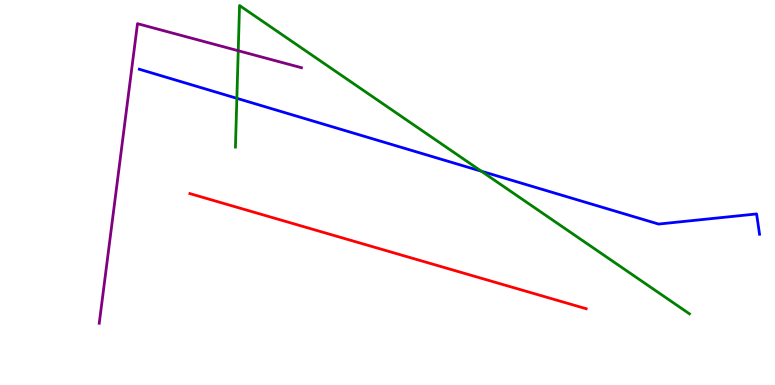[{'lines': ['blue', 'red'], 'intersections': []}, {'lines': ['green', 'red'], 'intersections': []}, {'lines': ['purple', 'red'], 'intersections': []}, {'lines': ['blue', 'green'], 'intersections': [{'x': 3.06, 'y': 7.45}, {'x': 6.21, 'y': 5.55}]}, {'lines': ['blue', 'purple'], 'intersections': []}, {'lines': ['green', 'purple'], 'intersections': [{'x': 3.07, 'y': 8.68}]}]